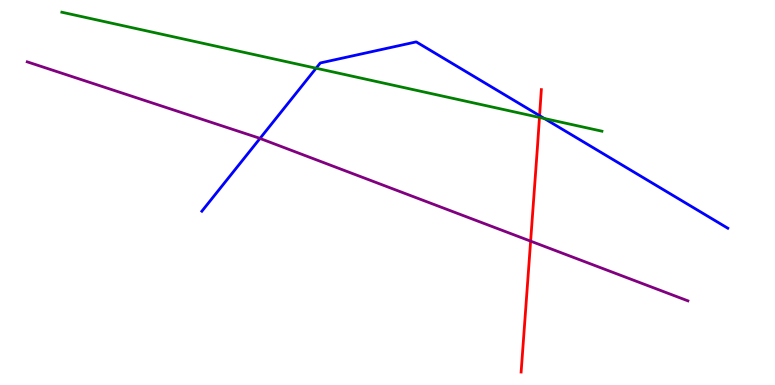[{'lines': ['blue', 'red'], 'intersections': [{'x': 6.96, 'y': 7.0}]}, {'lines': ['green', 'red'], 'intersections': [{'x': 6.96, 'y': 6.95}]}, {'lines': ['purple', 'red'], 'intersections': [{'x': 6.85, 'y': 3.74}]}, {'lines': ['blue', 'green'], 'intersections': [{'x': 4.08, 'y': 8.23}, {'x': 7.02, 'y': 6.92}]}, {'lines': ['blue', 'purple'], 'intersections': [{'x': 3.35, 'y': 6.4}]}, {'lines': ['green', 'purple'], 'intersections': []}]